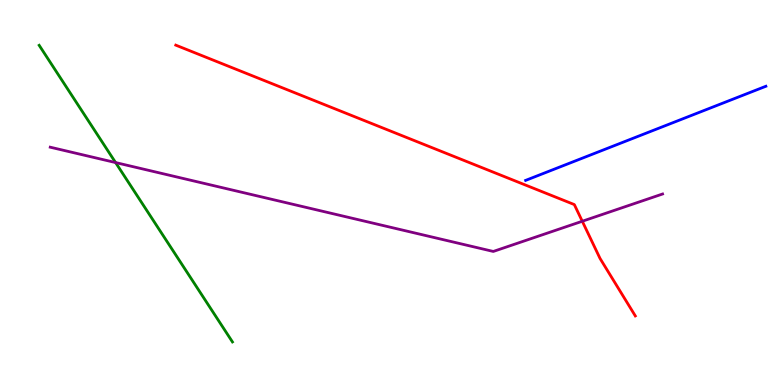[{'lines': ['blue', 'red'], 'intersections': []}, {'lines': ['green', 'red'], 'intersections': []}, {'lines': ['purple', 'red'], 'intersections': [{'x': 7.51, 'y': 4.25}]}, {'lines': ['blue', 'green'], 'intersections': []}, {'lines': ['blue', 'purple'], 'intersections': []}, {'lines': ['green', 'purple'], 'intersections': [{'x': 1.49, 'y': 5.78}]}]